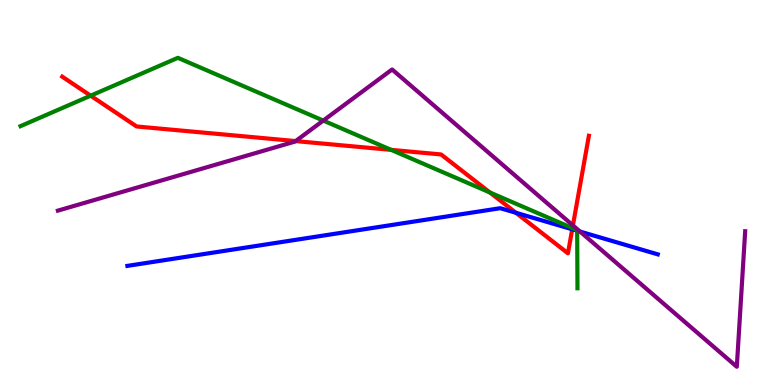[{'lines': ['blue', 'red'], 'intersections': [{'x': 6.66, 'y': 4.47}, {'x': 7.38, 'y': 4.04}]}, {'lines': ['green', 'red'], 'intersections': [{'x': 1.17, 'y': 7.51}, {'x': 5.05, 'y': 6.11}, {'x': 6.32, 'y': 5.0}, {'x': 7.39, 'y': 4.08}]}, {'lines': ['purple', 'red'], 'intersections': [{'x': 3.81, 'y': 6.34}, {'x': 7.39, 'y': 4.15}]}, {'lines': ['blue', 'green'], 'intersections': [{'x': 7.45, 'y': 4.01}]}, {'lines': ['blue', 'purple'], 'intersections': [{'x': 7.48, 'y': 3.98}]}, {'lines': ['green', 'purple'], 'intersections': [{'x': 4.17, 'y': 6.87}]}]